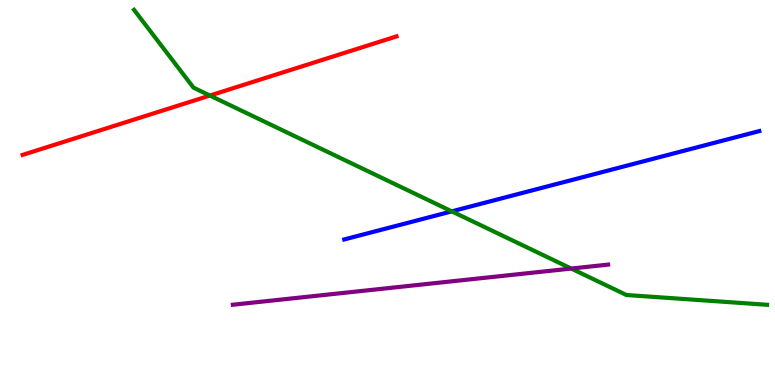[{'lines': ['blue', 'red'], 'intersections': []}, {'lines': ['green', 'red'], 'intersections': [{'x': 2.71, 'y': 7.52}]}, {'lines': ['purple', 'red'], 'intersections': []}, {'lines': ['blue', 'green'], 'intersections': [{'x': 5.83, 'y': 4.51}]}, {'lines': ['blue', 'purple'], 'intersections': []}, {'lines': ['green', 'purple'], 'intersections': [{'x': 7.37, 'y': 3.02}]}]